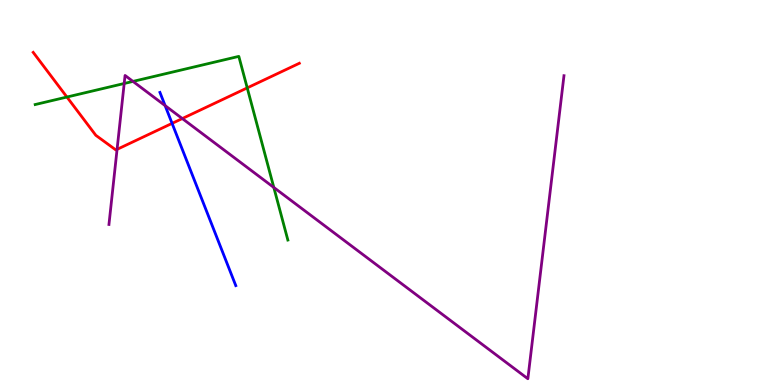[{'lines': ['blue', 'red'], 'intersections': [{'x': 2.22, 'y': 6.8}]}, {'lines': ['green', 'red'], 'intersections': [{'x': 0.864, 'y': 7.48}, {'x': 3.19, 'y': 7.72}]}, {'lines': ['purple', 'red'], 'intersections': [{'x': 1.51, 'y': 6.12}, {'x': 2.35, 'y': 6.92}]}, {'lines': ['blue', 'green'], 'intersections': []}, {'lines': ['blue', 'purple'], 'intersections': [{'x': 2.13, 'y': 7.26}]}, {'lines': ['green', 'purple'], 'intersections': [{'x': 1.6, 'y': 7.83}, {'x': 1.72, 'y': 7.89}, {'x': 3.53, 'y': 5.13}]}]